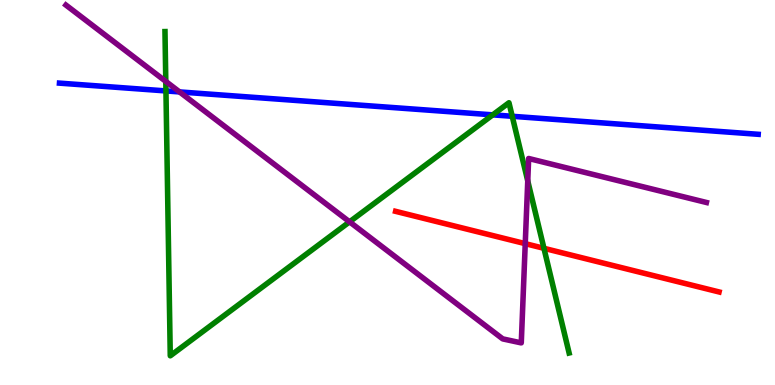[{'lines': ['blue', 'red'], 'intersections': []}, {'lines': ['green', 'red'], 'intersections': [{'x': 7.02, 'y': 3.55}]}, {'lines': ['purple', 'red'], 'intersections': [{'x': 6.78, 'y': 3.67}]}, {'lines': ['blue', 'green'], 'intersections': [{'x': 2.14, 'y': 7.64}, {'x': 6.36, 'y': 7.02}, {'x': 6.61, 'y': 6.98}]}, {'lines': ['blue', 'purple'], 'intersections': [{'x': 2.32, 'y': 7.61}]}, {'lines': ['green', 'purple'], 'intersections': [{'x': 2.14, 'y': 7.89}, {'x': 4.51, 'y': 4.24}, {'x': 6.81, 'y': 5.3}]}]